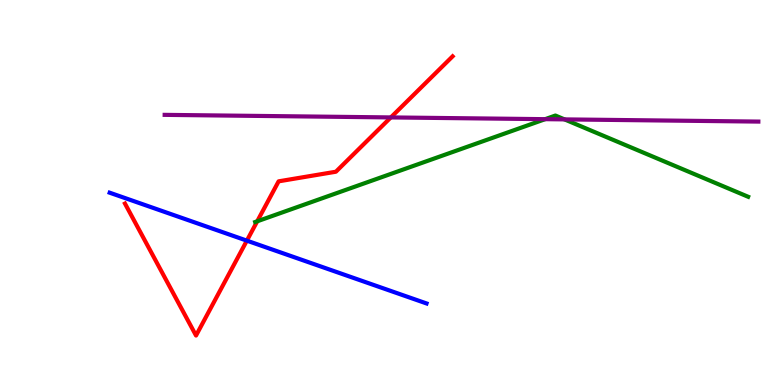[{'lines': ['blue', 'red'], 'intersections': [{'x': 3.19, 'y': 3.75}]}, {'lines': ['green', 'red'], 'intersections': [{'x': 3.32, 'y': 4.25}]}, {'lines': ['purple', 'red'], 'intersections': [{'x': 5.04, 'y': 6.95}]}, {'lines': ['blue', 'green'], 'intersections': []}, {'lines': ['blue', 'purple'], 'intersections': []}, {'lines': ['green', 'purple'], 'intersections': [{'x': 7.03, 'y': 6.9}, {'x': 7.28, 'y': 6.9}]}]